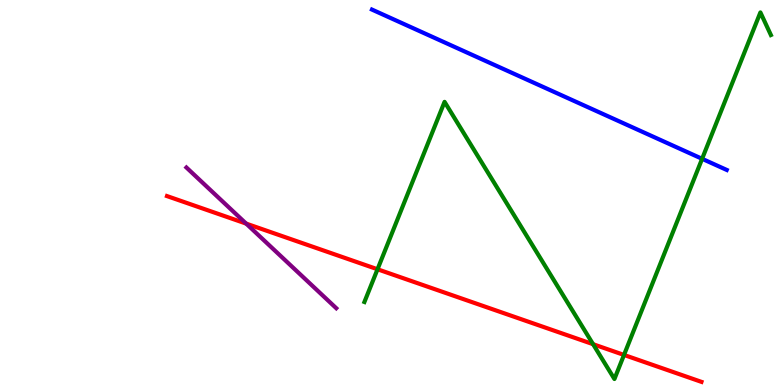[{'lines': ['blue', 'red'], 'intersections': []}, {'lines': ['green', 'red'], 'intersections': [{'x': 4.87, 'y': 3.01}, {'x': 7.65, 'y': 1.06}, {'x': 8.05, 'y': 0.781}]}, {'lines': ['purple', 'red'], 'intersections': [{'x': 3.18, 'y': 4.19}]}, {'lines': ['blue', 'green'], 'intersections': [{'x': 9.06, 'y': 5.88}]}, {'lines': ['blue', 'purple'], 'intersections': []}, {'lines': ['green', 'purple'], 'intersections': []}]